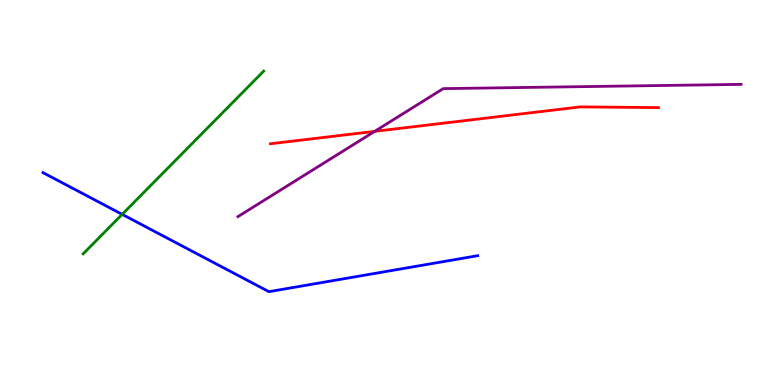[{'lines': ['blue', 'red'], 'intersections': []}, {'lines': ['green', 'red'], 'intersections': []}, {'lines': ['purple', 'red'], 'intersections': [{'x': 4.83, 'y': 6.59}]}, {'lines': ['blue', 'green'], 'intersections': [{'x': 1.58, 'y': 4.43}]}, {'lines': ['blue', 'purple'], 'intersections': []}, {'lines': ['green', 'purple'], 'intersections': []}]